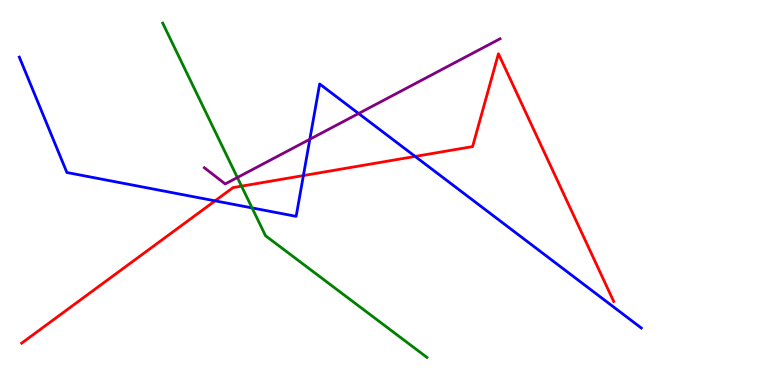[{'lines': ['blue', 'red'], 'intersections': [{'x': 2.78, 'y': 4.78}, {'x': 3.91, 'y': 5.44}, {'x': 5.36, 'y': 5.94}]}, {'lines': ['green', 'red'], 'intersections': [{'x': 3.12, 'y': 5.17}]}, {'lines': ['purple', 'red'], 'intersections': []}, {'lines': ['blue', 'green'], 'intersections': [{'x': 3.25, 'y': 4.6}]}, {'lines': ['blue', 'purple'], 'intersections': [{'x': 4.0, 'y': 6.38}, {'x': 4.63, 'y': 7.05}]}, {'lines': ['green', 'purple'], 'intersections': [{'x': 3.06, 'y': 5.39}]}]